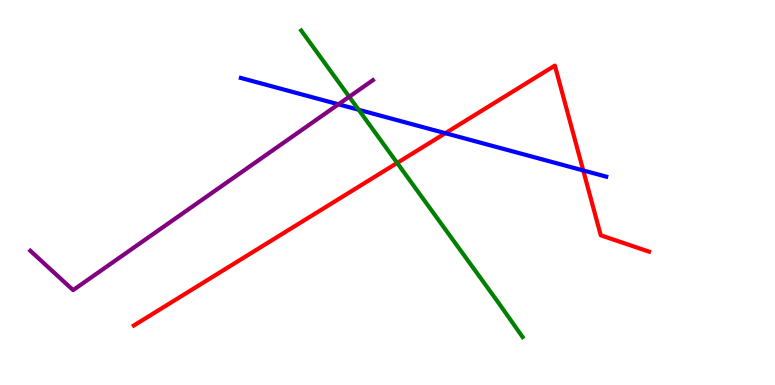[{'lines': ['blue', 'red'], 'intersections': [{'x': 5.75, 'y': 6.54}, {'x': 7.53, 'y': 5.57}]}, {'lines': ['green', 'red'], 'intersections': [{'x': 5.12, 'y': 5.77}]}, {'lines': ['purple', 'red'], 'intersections': []}, {'lines': ['blue', 'green'], 'intersections': [{'x': 4.63, 'y': 7.15}]}, {'lines': ['blue', 'purple'], 'intersections': [{'x': 4.37, 'y': 7.29}]}, {'lines': ['green', 'purple'], 'intersections': [{'x': 4.51, 'y': 7.49}]}]